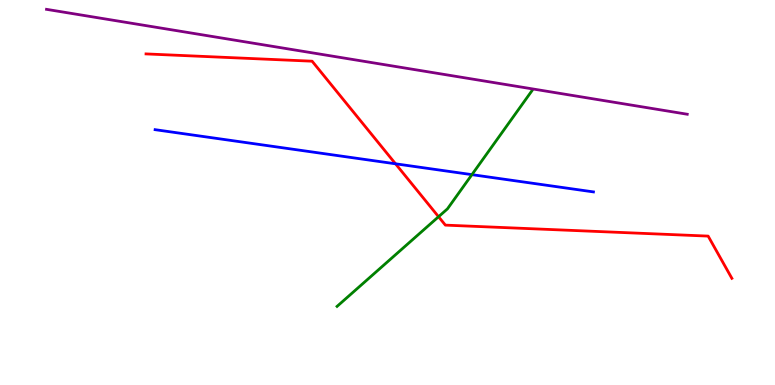[{'lines': ['blue', 'red'], 'intersections': [{'x': 5.1, 'y': 5.75}]}, {'lines': ['green', 'red'], 'intersections': [{'x': 5.66, 'y': 4.37}]}, {'lines': ['purple', 'red'], 'intersections': []}, {'lines': ['blue', 'green'], 'intersections': [{'x': 6.09, 'y': 5.46}]}, {'lines': ['blue', 'purple'], 'intersections': []}, {'lines': ['green', 'purple'], 'intersections': []}]